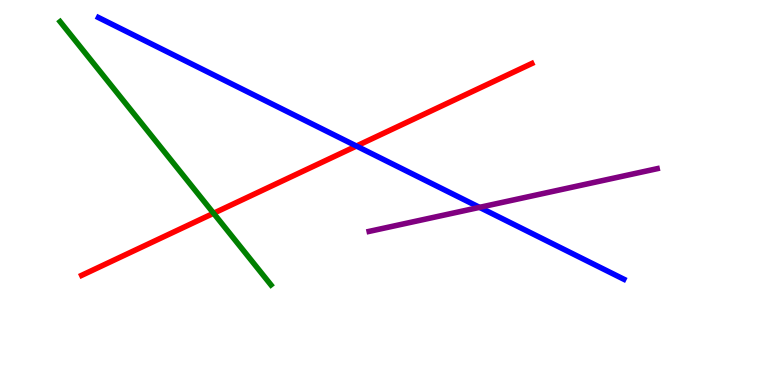[{'lines': ['blue', 'red'], 'intersections': [{'x': 4.6, 'y': 6.21}]}, {'lines': ['green', 'red'], 'intersections': [{'x': 2.76, 'y': 4.46}]}, {'lines': ['purple', 'red'], 'intersections': []}, {'lines': ['blue', 'green'], 'intersections': []}, {'lines': ['blue', 'purple'], 'intersections': [{'x': 6.19, 'y': 4.61}]}, {'lines': ['green', 'purple'], 'intersections': []}]